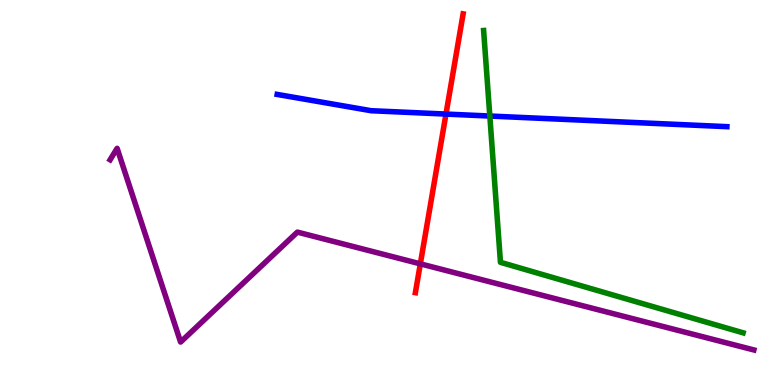[{'lines': ['blue', 'red'], 'intersections': [{'x': 5.75, 'y': 7.04}]}, {'lines': ['green', 'red'], 'intersections': []}, {'lines': ['purple', 'red'], 'intersections': [{'x': 5.42, 'y': 3.15}]}, {'lines': ['blue', 'green'], 'intersections': [{'x': 6.32, 'y': 6.99}]}, {'lines': ['blue', 'purple'], 'intersections': []}, {'lines': ['green', 'purple'], 'intersections': []}]